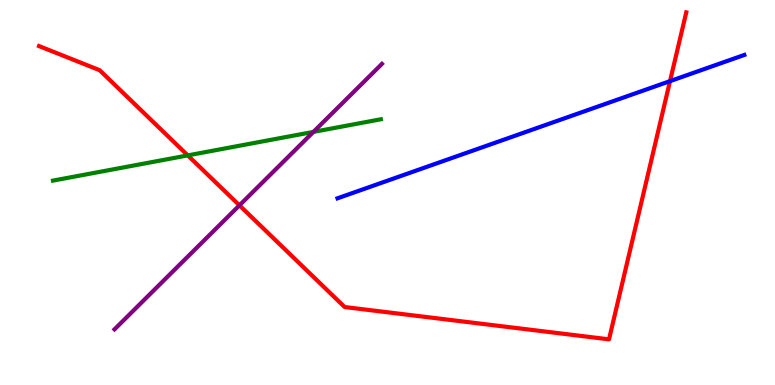[{'lines': ['blue', 'red'], 'intersections': [{'x': 8.65, 'y': 7.89}]}, {'lines': ['green', 'red'], 'intersections': [{'x': 2.42, 'y': 5.96}]}, {'lines': ['purple', 'red'], 'intersections': [{'x': 3.09, 'y': 4.67}]}, {'lines': ['blue', 'green'], 'intersections': []}, {'lines': ['blue', 'purple'], 'intersections': []}, {'lines': ['green', 'purple'], 'intersections': [{'x': 4.04, 'y': 6.57}]}]